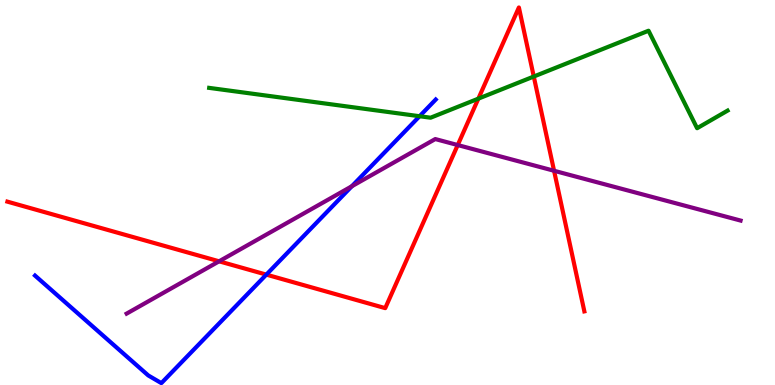[{'lines': ['blue', 'red'], 'intersections': [{'x': 3.44, 'y': 2.87}]}, {'lines': ['green', 'red'], 'intersections': [{'x': 6.17, 'y': 7.44}, {'x': 6.89, 'y': 8.01}]}, {'lines': ['purple', 'red'], 'intersections': [{'x': 2.83, 'y': 3.21}, {'x': 5.91, 'y': 6.23}, {'x': 7.15, 'y': 5.56}]}, {'lines': ['blue', 'green'], 'intersections': [{'x': 5.41, 'y': 6.98}]}, {'lines': ['blue', 'purple'], 'intersections': [{'x': 4.54, 'y': 5.16}]}, {'lines': ['green', 'purple'], 'intersections': []}]